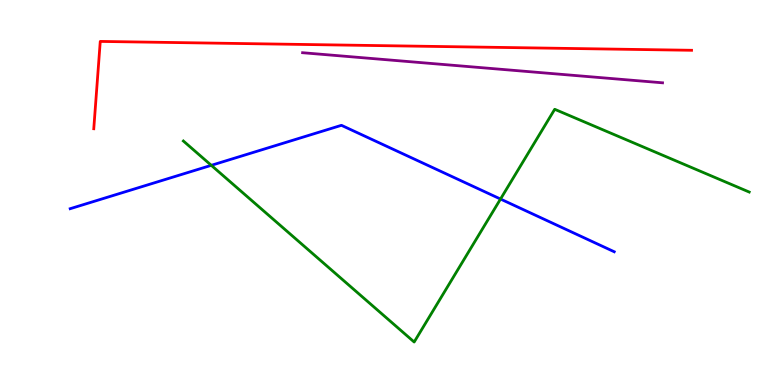[{'lines': ['blue', 'red'], 'intersections': []}, {'lines': ['green', 'red'], 'intersections': []}, {'lines': ['purple', 'red'], 'intersections': []}, {'lines': ['blue', 'green'], 'intersections': [{'x': 2.73, 'y': 5.71}, {'x': 6.46, 'y': 4.83}]}, {'lines': ['blue', 'purple'], 'intersections': []}, {'lines': ['green', 'purple'], 'intersections': []}]